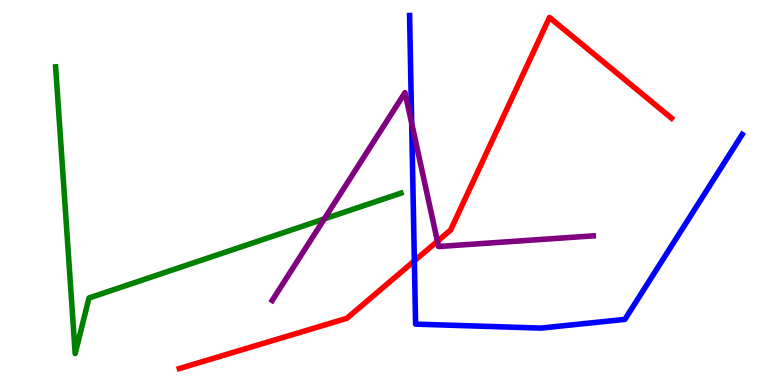[{'lines': ['blue', 'red'], 'intersections': [{'x': 5.35, 'y': 3.22}]}, {'lines': ['green', 'red'], 'intersections': []}, {'lines': ['purple', 'red'], 'intersections': [{'x': 5.64, 'y': 3.73}]}, {'lines': ['blue', 'green'], 'intersections': []}, {'lines': ['blue', 'purple'], 'intersections': [{'x': 5.31, 'y': 6.8}]}, {'lines': ['green', 'purple'], 'intersections': [{'x': 4.18, 'y': 4.31}]}]